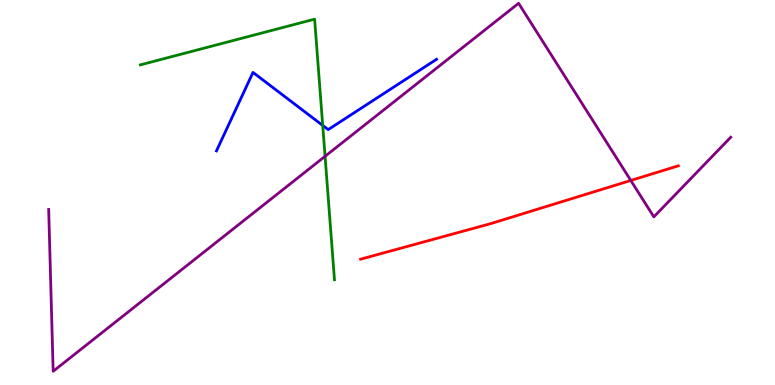[{'lines': ['blue', 'red'], 'intersections': []}, {'lines': ['green', 'red'], 'intersections': []}, {'lines': ['purple', 'red'], 'intersections': [{'x': 8.14, 'y': 5.31}]}, {'lines': ['blue', 'green'], 'intersections': [{'x': 4.16, 'y': 6.74}]}, {'lines': ['blue', 'purple'], 'intersections': []}, {'lines': ['green', 'purple'], 'intersections': [{'x': 4.19, 'y': 5.94}]}]